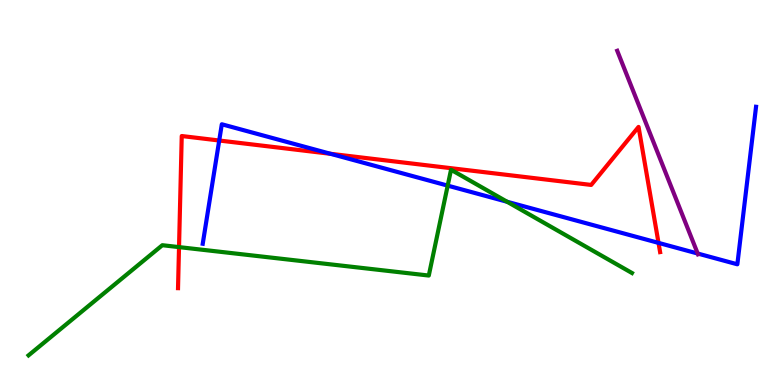[{'lines': ['blue', 'red'], 'intersections': [{'x': 2.83, 'y': 6.35}, {'x': 4.27, 'y': 6.01}, {'x': 8.5, 'y': 3.69}]}, {'lines': ['green', 'red'], 'intersections': [{'x': 2.31, 'y': 3.58}]}, {'lines': ['purple', 'red'], 'intersections': []}, {'lines': ['blue', 'green'], 'intersections': [{'x': 5.78, 'y': 5.18}, {'x': 6.54, 'y': 4.76}]}, {'lines': ['blue', 'purple'], 'intersections': [{'x': 9.0, 'y': 3.41}]}, {'lines': ['green', 'purple'], 'intersections': []}]